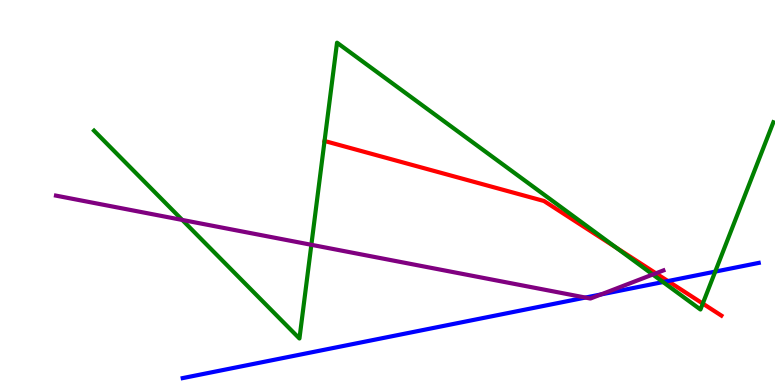[{'lines': ['blue', 'red'], 'intersections': [{'x': 8.62, 'y': 2.7}]}, {'lines': ['green', 'red'], 'intersections': [{'x': 7.95, 'y': 3.57}, {'x': 9.07, 'y': 2.12}]}, {'lines': ['purple', 'red'], 'intersections': [{'x': 8.46, 'y': 2.9}]}, {'lines': ['blue', 'green'], 'intersections': [{'x': 8.56, 'y': 2.67}, {'x': 9.23, 'y': 2.95}]}, {'lines': ['blue', 'purple'], 'intersections': [{'x': 7.55, 'y': 2.27}, {'x': 7.75, 'y': 2.35}]}, {'lines': ['green', 'purple'], 'intersections': [{'x': 2.35, 'y': 4.29}, {'x': 4.02, 'y': 3.64}, {'x': 8.42, 'y': 2.87}]}]